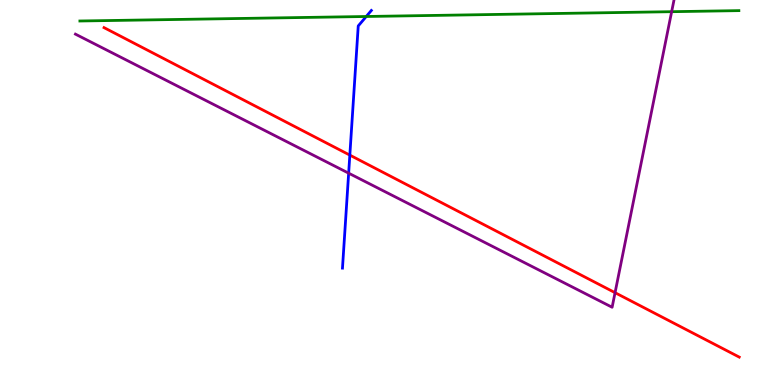[{'lines': ['blue', 'red'], 'intersections': [{'x': 4.51, 'y': 5.97}]}, {'lines': ['green', 'red'], 'intersections': []}, {'lines': ['purple', 'red'], 'intersections': [{'x': 7.94, 'y': 2.4}]}, {'lines': ['blue', 'green'], 'intersections': [{'x': 4.73, 'y': 9.57}]}, {'lines': ['blue', 'purple'], 'intersections': [{'x': 4.5, 'y': 5.5}]}, {'lines': ['green', 'purple'], 'intersections': [{'x': 8.67, 'y': 9.7}]}]